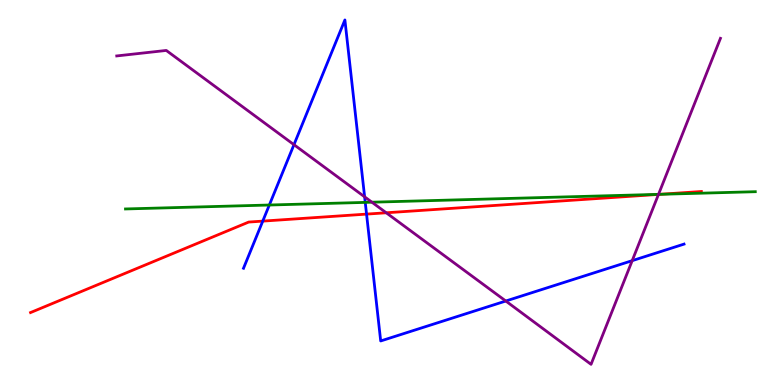[{'lines': ['blue', 'red'], 'intersections': [{'x': 3.39, 'y': 4.26}, {'x': 4.73, 'y': 4.44}]}, {'lines': ['green', 'red'], 'intersections': [{'x': 8.51, 'y': 4.95}]}, {'lines': ['purple', 'red'], 'intersections': [{'x': 4.98, 'y': 4.47}, {'x': 8.5, 'y': 4.95}]}, {'lines': ['blue', 'green'], 'intersections': [{'x': 3.48, 'y': 4.67}, {'x': 4.71, 'y': 4.74}]}, {'lines': ['blue', 'purple'], 'intersections': [{'x': 3.79, 'y': 6.24}, {'x': 4.7, 'y': 4.89}, {'x': 6.53, 'y': 2.18}, {'x': 8.16, 'y': 3.23}]}, {'lines': ['green', 'purple'], 'intersections': [{'x': 4.8, 'y': 4.75}, {'x': 8.5, 'y': 4.95}]}]